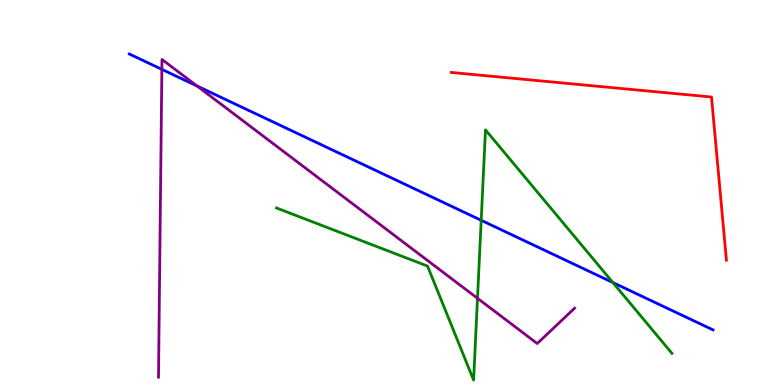[{'lines': ['blue', 'red'], 'intersections': []}, {'lines': ['green', 'red'], 'intersections': []}, {'lines': ['purple', 'red'], 'intersections': []}, {'lines': ['blue', 'green'], 'intersections': [{'x': 6.21, 'y': 4.28}, {'x': 7.91, 'y': 2.66}]}, {'lines': ['blue', 'purple'], 'intersections': [{'x': 2.09, 'y': 8.2}, {'x': 2.54, 'y': 7.77}]}, {'lines': ['green', 'purple'], 'intersections': [{'x': 6.16, 'y': 2.25}]}]